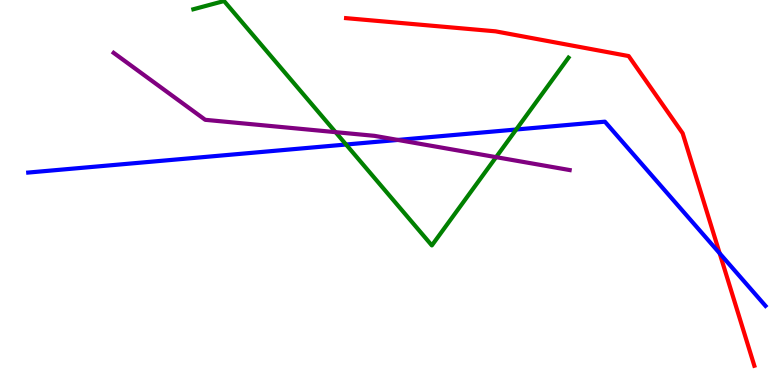[{'lines': ['blue', 'red'], 'intersections': [{'x': 9.29, 'y': 3.42}]}, {'lines': ['green', 'red'], 'intersections': []}, {'lines': ['purple', 'red'], 'intersections': []}, {'lines': ['blue', 'green'], 'intersections': [{'x': 4.47, 'y': 6.25}, {'x': 6.66, 'y': 6.64}]}, {'lines': ['blue', 'purple'], 'intersections': [{'x': 5.13, 'y': 6.37}]}, {'lines': ['green', 'purple'], 'intersections': [{'x': 4.33, 'y': 6.57}, {'x': 6.4, 'y': 5.92}]}]